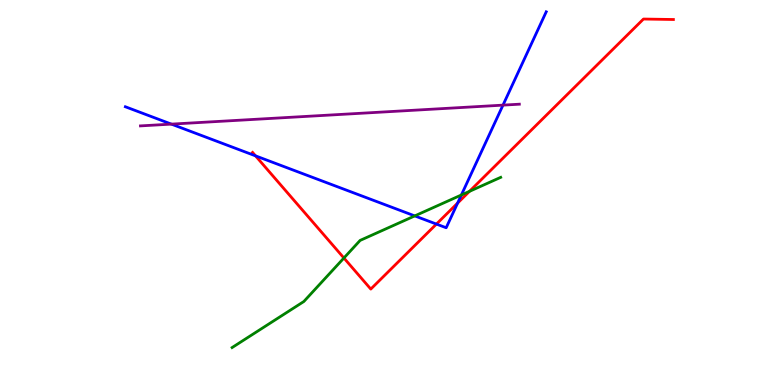[{'lines': ['blue', 'red'], 'intersections': [{'x': 3.3, 'y': 5.95}, {'x': 5.63, 'y': 4.18}, {'x': 5.9, 'y': 4.72}]}, {'lines': ['green', 'red'], 'intersections': [{'x': 4.44, 'y': 3.3}, {'x': 6.06, 'y': 5.03}]}, {'lines': ['purple', 'red'], 'intersections': []}, {'lines': ['blue', 'green'], 'intersections': [{'x': 5.35, 'y': 4.39}, {'x': 5.95, 'y': 4.94}]}, {'lines': ['blue', 'purple'], 'intersections': [{'x': 2.21, 'y': 6.78}, {'x': 6.49, 'y': 7.27}]}, {'lines': ['green', 'purple'], 'intersections': []}]